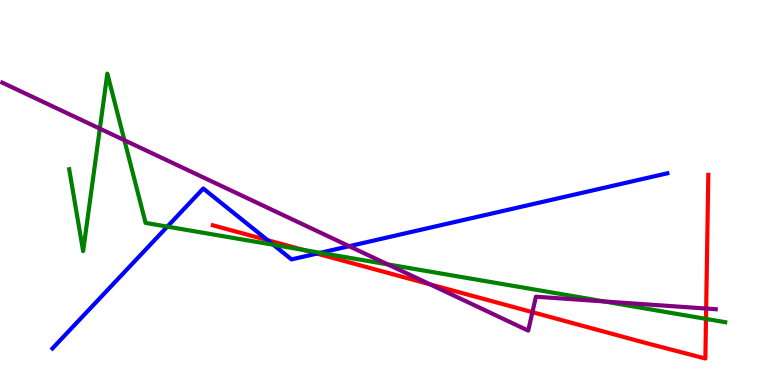[{'lines': ['blue', 'red'], 'intersections': [{'x': 3.45, 'y': 3.76}, {'x': 4.09, 'y': 3.41}]}, {'lines': ['green', 'red'], 'intersections': [{'x': 3.92, 'y': 3.51}, {'x': 9.11, 'y': 1.72}]}, {'lines': ['purple', 'red'], 'intersections': [{'x': 5.55, 'y': 2.61}, {'x': 6.87, 'y': 1.89}, {'x': 9.11, 'y': 1.99}]}, {'lines': ['blue', 'green'], 'intersections': [{'x': 2.16, 'y': 4.11}, {'x': 3.53, 'y': 3.64}, {'x': 4.13, 'y': 3.43}]}, {'lines': ['blue', 'purple'], 'intersections': [{'x': 4.51, 'y': 3.61}]}, {'lines': ['green', 'purple'], 'intersections': [{'x': 1.29, 'y': 6.66}, {'x': 1.61, 'y': 6.36}, {'x': 5.0, 'y': 3.13}, {'x': 7.8, 'y': 2.17}]}]